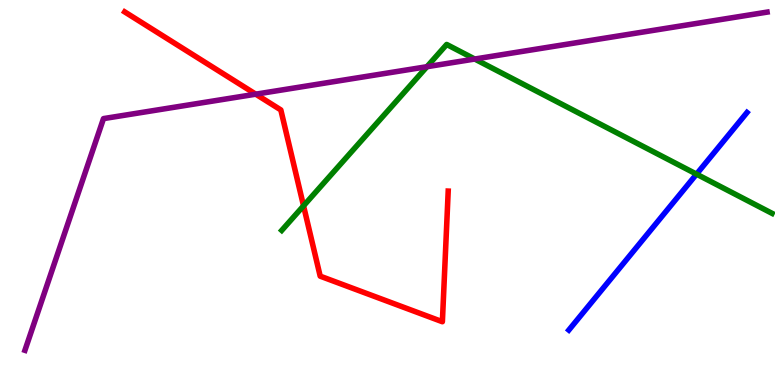[{'lines': ['blue', 'red'], 'intersections': []}, {'lines': ['green', 'red'], 'intersections': [{'x': 3.92, 'y': 4.65}]}, {'lines': ['purple', 'red'], 'intersections': [{'x': 3.3, 'y': 7.55}]}, {'lines': ['blue', 'green'], 'intersections': [{'x': 8.99, 'y': 5.48}]}, {'lines': ['blue', 'purple'], 'intersections': []}, {'lines': ['green', 'purple'], 'intersections': [{'x': 5.51, 'y': 8.27}, {'x': 6.13, 'y': 8.47}]}]